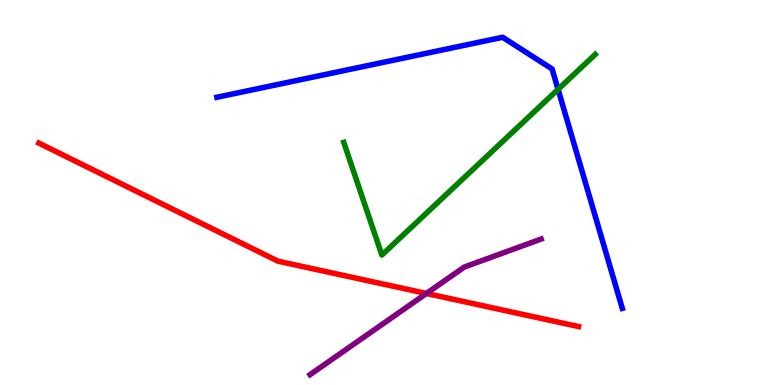[{'lines': ['blue', 'red'], 'intersections': []}, {'lines': ['green', 'red'], 'intersections': []}, {'lines': ['purple', 'red'], 'intersections': [{'x': 5.5, 'y': 2.38}]}, {'lines': ['blue', 'green'], 'intersections': [{'x': 7.2, 'y': 7.68}]}, {'lines': ['blue', 'purple'], 'intersections': []}, {'lines': ['green', 'purple'], 'intersections': []}]